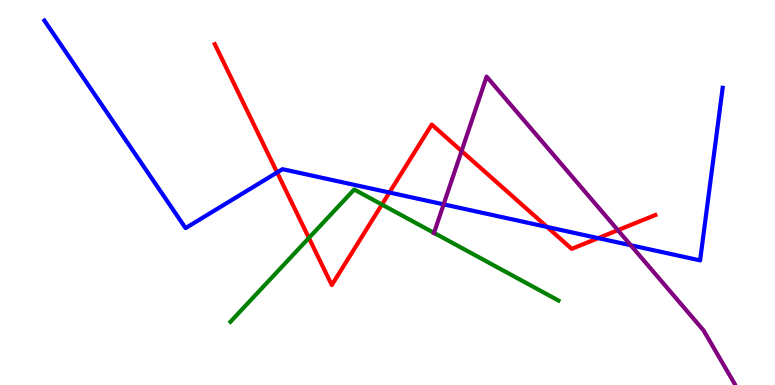[{'lines': ['blue', 'red'], 'intersections': [{'x': 3.58, 'y': 5.52}, {'x': 5.02, 'y': 5.0}, {'x': 7.06, 'y': 4.1}, {'x': 7.72, 'y': 3.81}]}, {'lines': ['green', 'red'], 'intersections': [{'x': 3.99, 'y': 3.82}, {'x': 4.93, 'y': 4.69}]}, {'lines': ['purple', 'red'], 'intersections': [{'x': 5.96, 'y': 6.08}, {'x': 7.97, 'y': 4.02}]}, {'lines': ['blue', 'green'], 'intersections': []}, {'lines': ['blue', 'purple'], 'intersections': [{'x': 5.72, 'y': 4.69}, {'x': 8.14, 'y': 3.63}]}, {'lines': ['green', 'purple'], 'intersections': [{'x': 5.6, 'y': 3.95}]}]